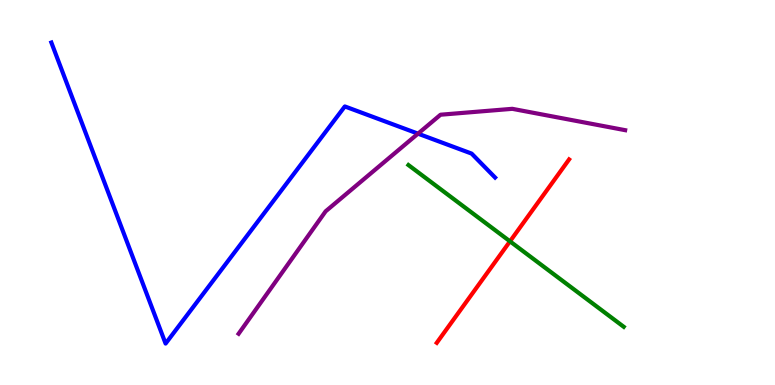[{'lines': ['blue', 'red'], 'intersections': []}, {'lines': ['green', 'red'], 'intersections': [{'x': 6.58, 'y': 3.73}]}, {'lines': ['purple', 'red'], 'intersections': []}, {'lines': ['blue', 'green'], 'intersections': []}, {'lines': ['blue', 'purple'], 'intersections': [{'x': 5.39, 'y': 6.53}]}, {'lines': ['green', 'purple'], 'intersections': []}]